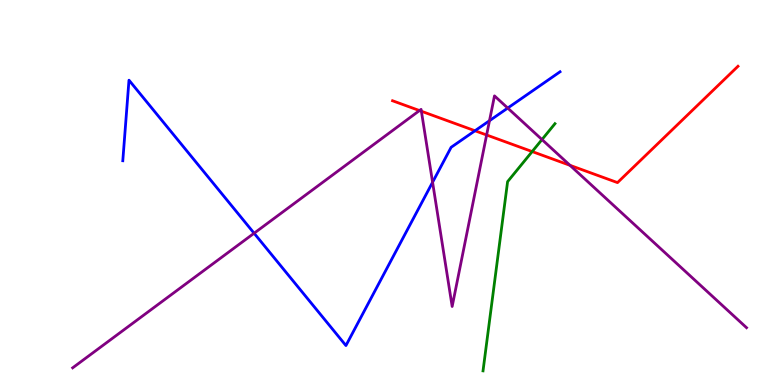[{'lines': ['blue', 'red'], 'intersections': [{'x': 6.13, 'y': 6.6}]}, {'lines': ['green', 'red'], 'intersections': [{'x': 6.87, 'y': 6.06}]}, {'lines': ['purple', 'red'], 'intersections': [{'x': 5.41, 'y': 7.13}, {'x': 5.44, 'y': 7.11}, {'x': 6.28, 'y': 6.49}, {'x': 7.35, 'y': 5.71}]}, {'lines': ['blue', 'green'], 'intersections': []}, {'lines': ['blue', 'purple'], 'intersections': [{'x': 3.28, 'y': 3.94}, {'x': 5.58, 'y': 5.27}, {'x': 6.32, 'y': 6.87}, {'x': 6.55, 'y': 7.19}]}, {'lines': ['green', 'purple'], 'intersections': [{'x': 6.99, 'y': 6.38}]}]